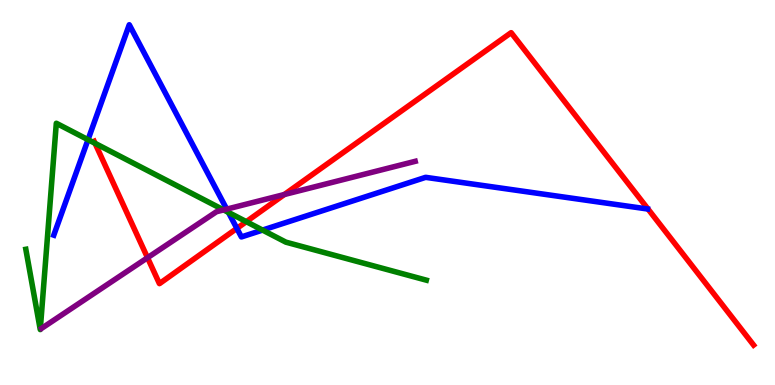[{'lines': ['blue', 'red'], 'intersections': [{'x': 3.06, 'y': 4.07}]}, {'lines': ['green', 'red'], 'intersections': [{'x': 1.23, 'y': 6.28}, {'x': 3.18, 'y': 4.24}]}, {'lines': ['purple', 'red'], 'intersections': [{'x': 1.9, 'y': 3.31}, {'x': 3.67, 'y': 4.95}]}, {'lines': ['blue', 'green'], 'intersections': [{'x': 1.14, 'y': 6.37}, {'x': 2.95, 'y': 4.48}, {'x': 3.39, 'y': 4.02}]}, {'lines': ['blue', 'purple'], 'intersections': [{'x': 2.93, 'y': 4.57}]}, {'lines': ['green', 'purple'], 'intersections': [{'x': 2.89, 'y': 4.55}]}]